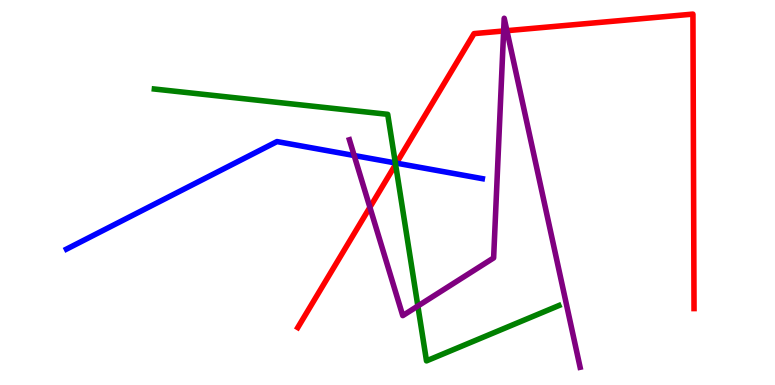[{'lines': ['blue', 'red'], 'intersections': [{'x': 5.11, 'y': 5.76}]}, {'lines': ['green', 'red'], 'intersections': [{'x': 5.1, 'y': 5.73}]}, {'lines': ['purple', 'red'], 'intersections': [{'x': 4.77, 'y': 4.62}, {'x': 6.5, 'y': 9.2}, {'x': 6.54, 'y': 9.2}]}, {'lines': ['blue', 'green'], 'intersections': [{'x': 5.1, 'y': 5.77}]}, {'lines': ['blue', 'purple'], 'intersections': [{'x': 4.57, 'y': 5.96}]}, {'lines': ['green', 'purple'], 'intersections': [{'x': 5.39, 'y': 2.05}]}]